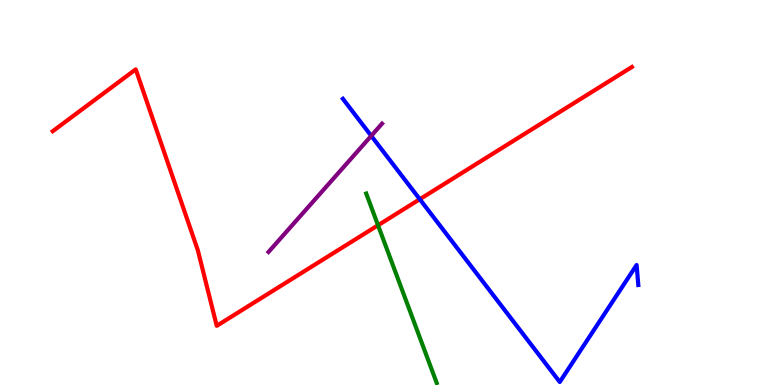[{'lines': ['blue', 'red'], 'intersections': [{'x': 5.42, 'y': 4.83}]}, {'lines': ['green', 'red'], 'intersections': [{'x': 4.88, 'y': 4.15}]}, {'lines': ['purple', 'red'], 'intersections': []}, {'lines': ['blue', 'green'], 'intersections': []}, {'lines': ['blue', 'purple'], 'intersections': [{'x': 4.79, 'y': 6.47}]}, {'lines': ['green', 'purple'], 'intersections': []}]